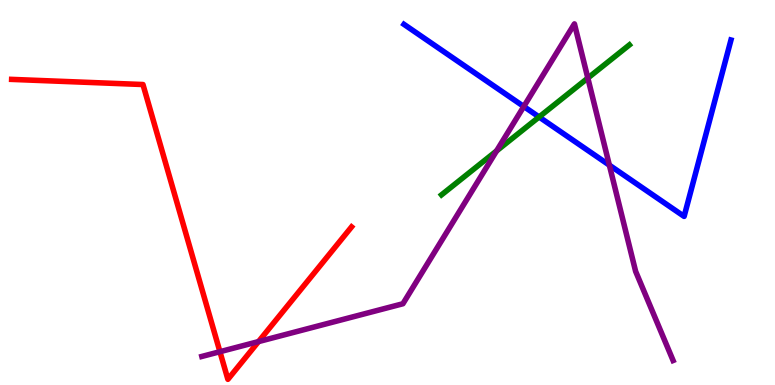[{'lines': ['blue', 'red'], 'intersections': []}, {'lines': ['green', 'red'], 'intersections': []}, {'lines': ['purple', 'red'], 'intersections': [{'x': 2.84, 'y': 0.865}, {'x': 3.34, 'y': 1.13}]}, {'lines': ['blue', 'green'], 'intersections': [{'x': 6.96, 'y': 6.96}]}, {'lines': ['blue', 'purple'], 'intersections': [{'x': 6.76, 'y': 7.23}, {'x': 7.86, 'y': 5.71}]}, {'lines': ['green', 'purple'], 'intersections': [{'x': 6.41, 'y': 6.08}, {'x': 7.58, 'y': 7.97}]}]